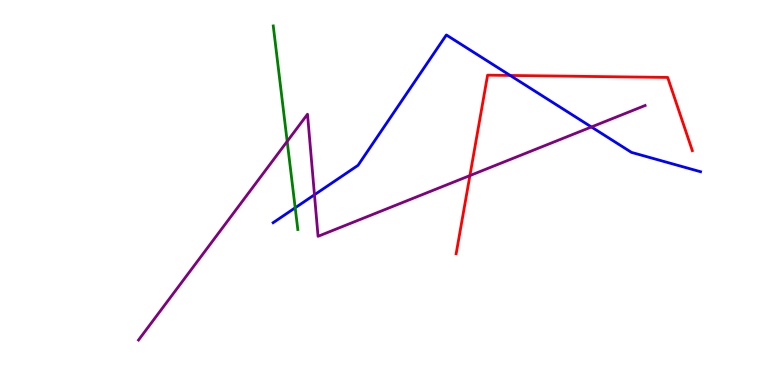[{'lines': ['blue', 'red'], 'intersections': [{'x': 6.58, 'y': 8.04}]}, {'lines': ['green', 'red'], 'intersections': []}, {'lines': ['purple', 'red'], 'intersections': [{'x': 6.06, 'y': 5.44}]}, {'lines': ['blue', 'green'], 'intersections': [{'x': 3.81, 'y': 4.6}]}, {'lines': ['blue', 'purple'], 'intersections': [{'x': 4.06, 'y': 4.94}, {'x': 7.63, 'y': 6.7}]}, {'lines': ['green', 'purple'], 'intersections': [{'x': 3.71, 'y': 6.33}]}]